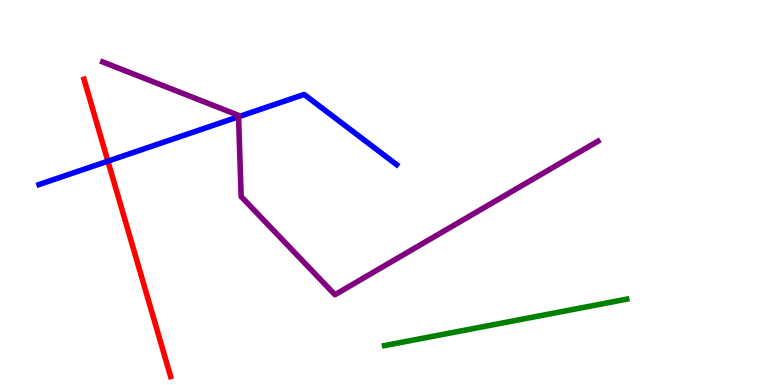[{'lines': ['blue', 'red'], 'intersections': [{'x': 1.39, 'y': 5.81}]}, {'lines': ['green', 'red'], 'intersections': []}, {'lines': ['purple', 'red'], 'intersections': []}, {'lines': ['blue', 'green'], 'intersections': []}, {'lines': ['blue', 'purple'], 'intersections': [{'x': 3.08, 'y': 6.97}]}, {'lines': ['green', 'purple'], 'intersections': []}]